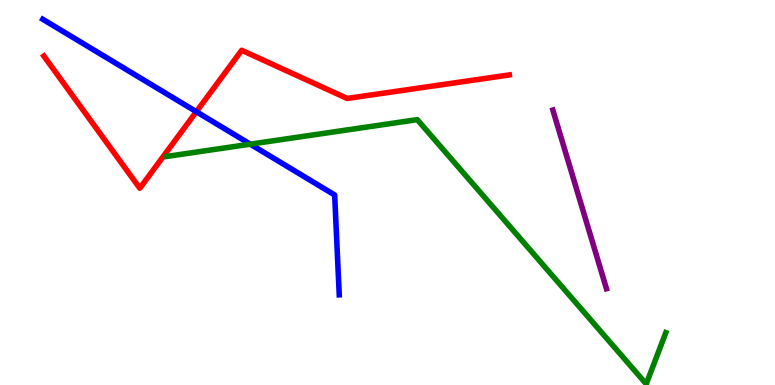[{'lines': ['blue', 'red'], 'intersections': [{'x': 2.53, 'y': 7.1}]}, {'lines': ['green', 'red'], 'intersections': []}, {'lines': ['purple', 'red'], 'intersections': []}, {'lines': ['blue', 'green'], 'intersections': [{'x': 3.23, 'y': 6.26}]}, {'lines': ['blue', 'purple'], 'intersections': []}, {'lines': ['green', 'purple'], 'intersections': []}]